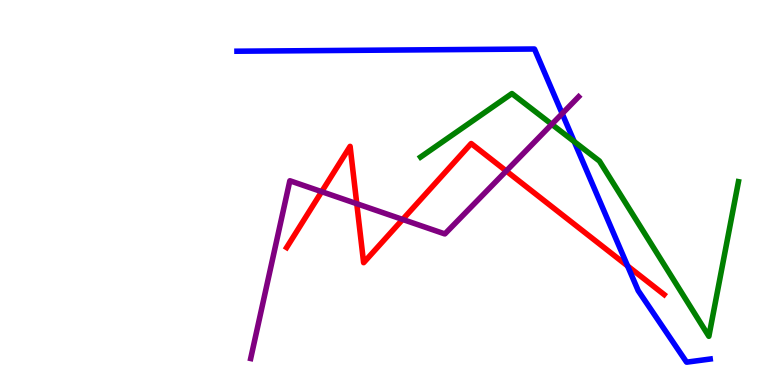[{'lines': ['blue', 'red'], 'intersections': [{'x': 8.1, 'y': 3.09}]}, {'lines': ['green', 'red'], 'intersections': []}, {'lines': ['purple', 'red'], 'intersections': [{'x': 4.15, 'y': 5.02}, {'x': 4.6, 'y': 4.71}, {'x': 5.2, 'y': 4.3}, {'x': 6.53, 'y': 5.56}]}, {'lines': ['blue', 'green'], 'intersections': [{'x': 7.41, 'y': 6.32}]}, {'lines': ['blue', 'purple'], 'intersections': [{'x': 7.25, 'y': 7.05}]}, {'lines': ['green', 'purple'], 'intersections': [{'x': 7.12, 'y': 6.77}]}]